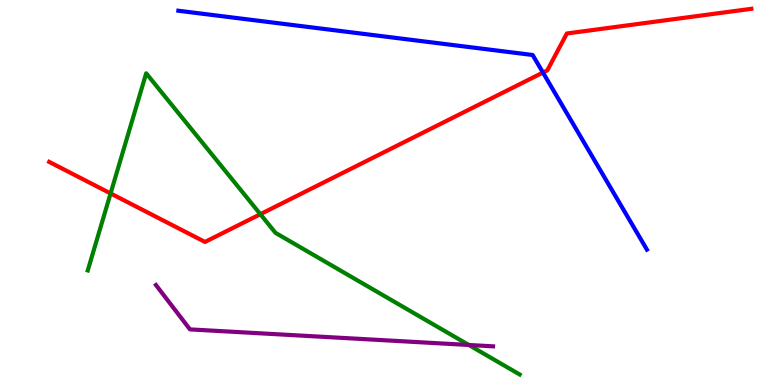[{'lines': ['blue', 'red'], 'intersections': [{'x': 7.01, 'y': 8.12}]}, {'lines': ['green', 'red'], 'intersections': [{'x': 1.43, 'y': 4.98}, {'x': 3.36, 'y': 4.44}]}, {'lines': ['purple', 'red'], 'intersections': []}, {'lines': ['blue', 'green'], 'intersections': []}, {'lines': ['blue', 'purple'], 'intersections': []}, {'lines': ['green', 'purple'], 'intersections': [{'x': 6.05, 'y': 1.04}]}]